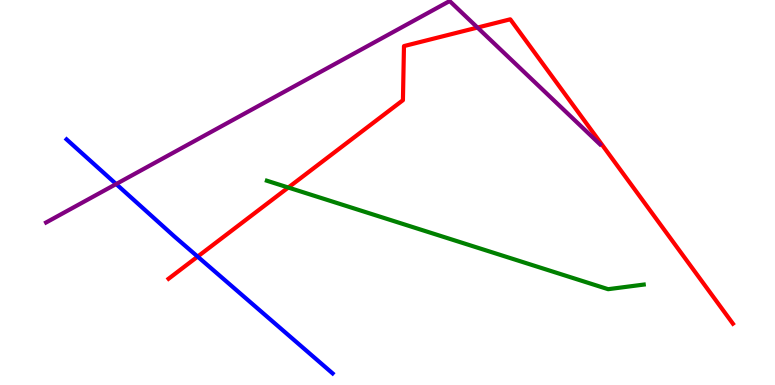[{'lines': ['blue', 'red'], 'intersections': [{'x': 2.55, 'y': 3.34}]}, {'lines': ['green', 'red'], 'intersections': [{'x': 3.72, 'y': 5.13}]}, {'lines': ['purple', 'red'], 'intersections': [{'x': 6.16, 'y': 9.28}]}, {'lines': ['blue', 'green'], 'intersections': []}, {'lines': ['blue', 'purple'], 'intersections': [{'x': 1.5, 'y': 5.22}]}, {'lines': ['green', 'purple'], 'intersections': []}]